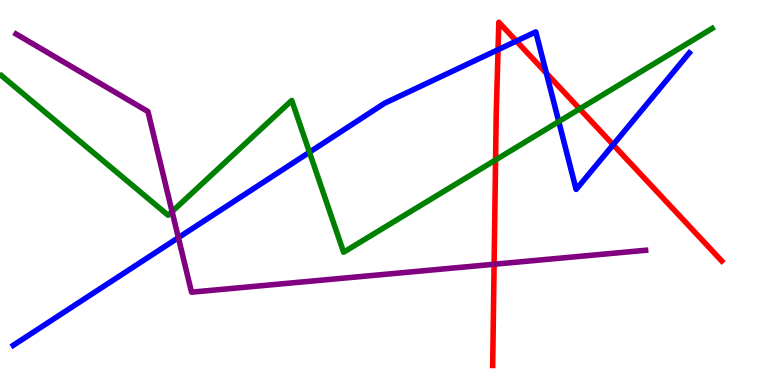[{'lines': ['blue', 'red'], 'intersections': [{'x': 6.43, 'y': 8.71}, {'x': 6.66, 'y': 8.93}, {'x': 7.05, 'y': 8.1}, {'x': 7.91, 'y': 6.24}]}, {'lines': ['green', 'red'], 'intersections': [{'x': 6.39, 'y': 5.85}, {'x': 7.48, 'y': 7.17}]}, {'lines': ['purple', 'red'], 'intersections': [{'x': 6.38, 'y': 3.14}]}, {'lines': ['blue', 'green'], 'intersections': [{'x': 3.99, 'y': 6.05}, {'x': 7.21, 'y': 6.84}]}, {'lines': ['blue', 'purple'], 'intersections': [{'x': 2.3, 'y': 3.83}]}, {'lines': ['green', 'purple'], 'intersections': [{'x': 2.22, 'y': 4.5}]}]